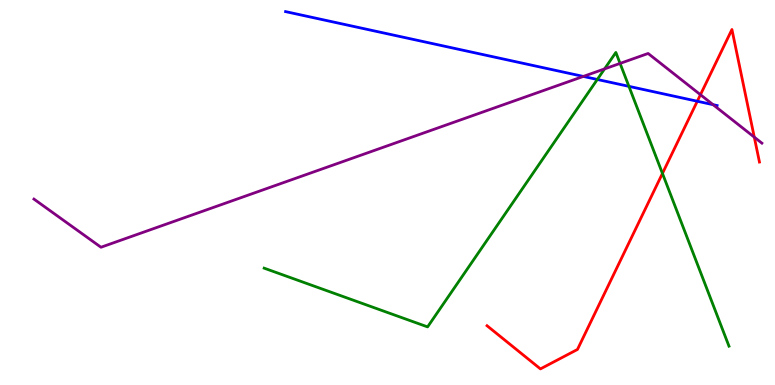[{'lines': ['blue', 'red'], 'intersections': [{'x': 9.0, 'y': 7.37}]}, {'lines': ['green', 'red'], 'intersections': [{'x': 8.55, 'y': 5.5}]}, {'lines': ['purple', 'red'], 'intersections': [{'x': 9.04, 'y': 7.54}, {'x': 9.73, 'y': 6.44}]}, {'lines': ['blue', 'green'], 'intersections': [{'x': 7.71, 'y': 7.94}, {'x': 8.12, 'y': 7.76}]}, {'lines': ['blue', 'purple'], 'intersections': [{'x': 7.53, 'y': 8.01}, {'x': 9.2, 'y': 7.28}]}, {'lines': ['green', 'purple'], 'intersections': [{'x': 7.8, 'y': 8.21}, {'x': 8.0, 'y': 8.35}]}]